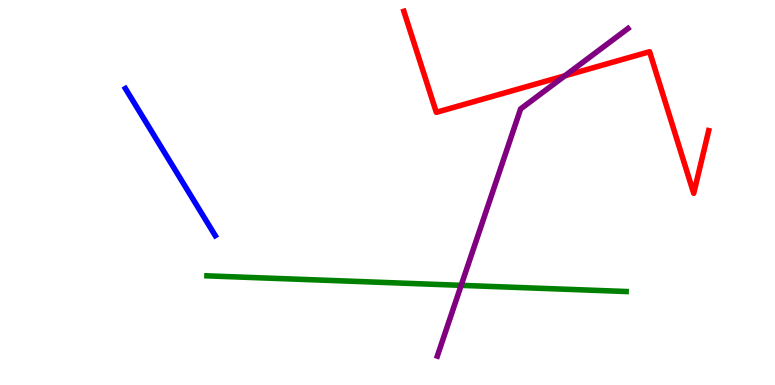[{'lines': ['blue', 'red'], 'intersections': []}, {'lines': ['green', 'red'], 'intersections': []}, {'lines': ['purple', 'red'], 'intersections': [{'x': 7.29, 'y': 8.03}]}, {'lines': ['blue', 'green'], 'intersections': []}, {'lines': ['blue', 'purple'], 'intersections': []}, {'lines': ['green', 'purple'], 'intersections': [{'x': 5.95, 'y': 2.59}]}]